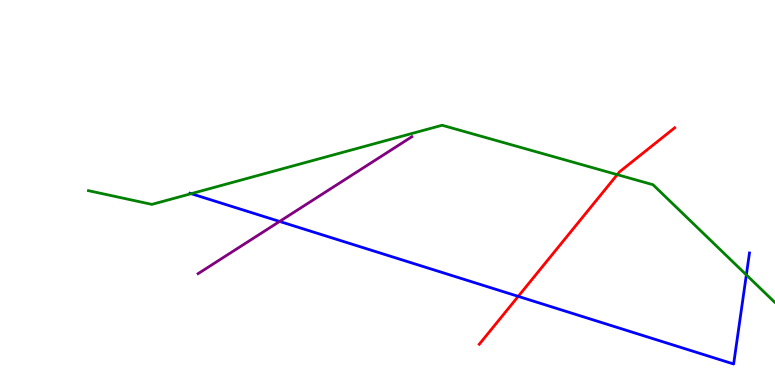[{'lines': ['blue', 'red'], 'intersections': [{'x': 6.69, 'y': 2.3}]}, {'lines': ['green', 'red'], 'intersections': [{'x': 7.96, 'y': 5.46}]}, {'lines': ['purple', 'red'], 'intersections': []}, {'lines': ['blue', 'green'], 'intersections': [{'x': 2.47, 'y': 4.97}, {'x': 9.63, 'y': 2.86}]}, {'lines': ['blue', 'purple'], 'intersections': [{'x': 3.61, 'y': 4.25}]}, {'lines': ['green', 'purple'], 'intersections': []}]